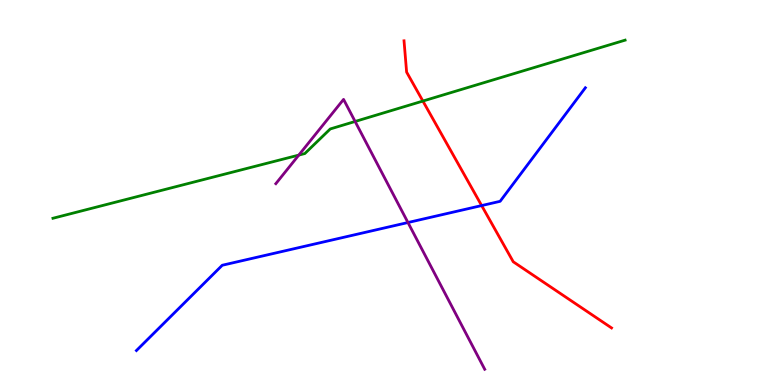[{'lines': ['blue', 'red'], 'intersections': [{'x': 6.21, 'y': 4.66}]}, {'lines': ['green', 'red'], 'intersections': [{'x': 5.46, 'y': 7.38}]}, {'lines': ['purple', 'red'], 'intersections': []}, {'lines': ['blue', 'green'], 'intersections': []}, {'lines': ['blue', 'purple'], 'intersections': [{'x': 5.26, 'y': 4.22}]}, {'lines': ['green', 'purple'], 'intersections': [{'x': 3.86, 'y': 5.97}, {'x': 4.58, 'y': 6.84}]}]